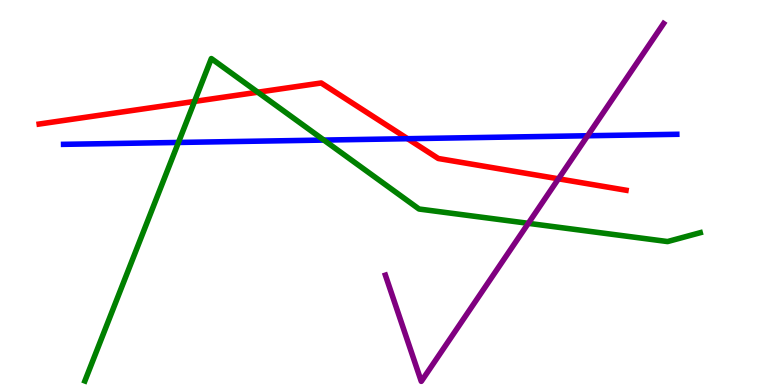[{'lines': ['blue', 'red'], 'intersections': [{'x': 5.26, 'y': 6.4}]}, {'lines': ['green', 'red'], 'intersections': [{'x': 2.51, 'y': 7.37}, {'x': 3.33, 'y': 7.6}]}, {'lines': ['purple', 'red'], 'intersections': [{'x': 7.21, 'y': 5.36}]}, {'lines': ['blue', 'green'], 'intersections': [{'x': 2.3, 'y': 6.3}, {'x': 4.18, 'y': 6.36}]}, {'lines': ['blue', 'purple'], 'intersections': [{'x': 7.58, 'y': 6.47}]}, {'lines': ['green', 'purple'], 'intersections': [{'x': 6.82, 'y': 4.2}]}]